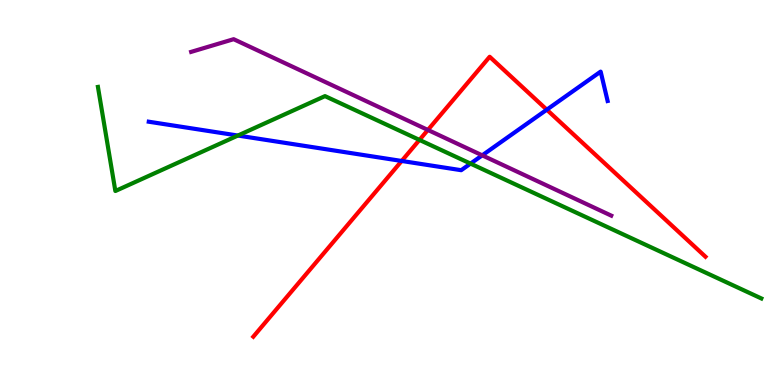[{'lines': ['blue', 'red'], 'intersections': [{'x': 5.18, 'y': 5.82}, {'x': 7.06, 'y': 7.15}]}, {'lines': ['green', 'red'], 'intersections': [{'x': 5.41, 'y': 6.37}]}, {'lines': ['purple', 'red'], 'intersections': [{'x': 5.52, 'y': 6.62}]}, {'lines': ['blue', 'green'], 'intersections': [{'x': 3.07, 'y': 6.48}, {'x': 6.07, 'y': 5.75}]}, {'lines': ['blue', 'purple'], 'intersections': [{'x': 6.22, 'y': 5.97}]}, {'lines': ['green', 'purple'], 'intersections': []}]